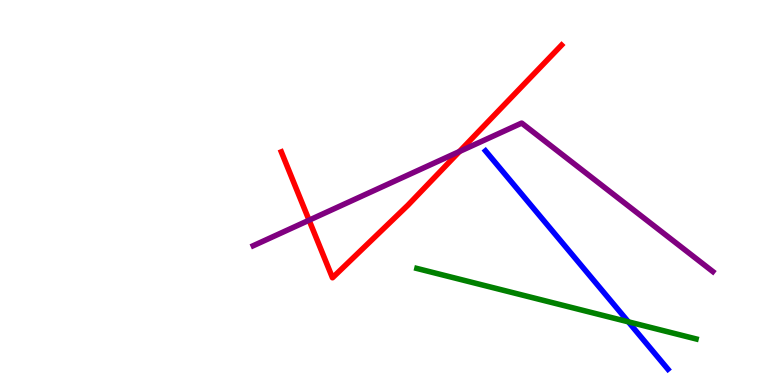[{'lines': ['blue', 'red'], 'intersections': []}, {'lines': ['green', 'red'], 'intersections': []}, {'lines': ['purple', 'red'], 'intersections': [{'x': 3.99, 'y': 4.28}, {'x': 5.93, 'y': 6.06}]}, {'lines': ['blue', 'green'], 'intersections': [{'x': 8.11, 'y': 1.64}]}, {'lines': ['blue', 'purple'], 'intersections': []}, {'lines': ['green', 'purple'], 'intersections': []}]